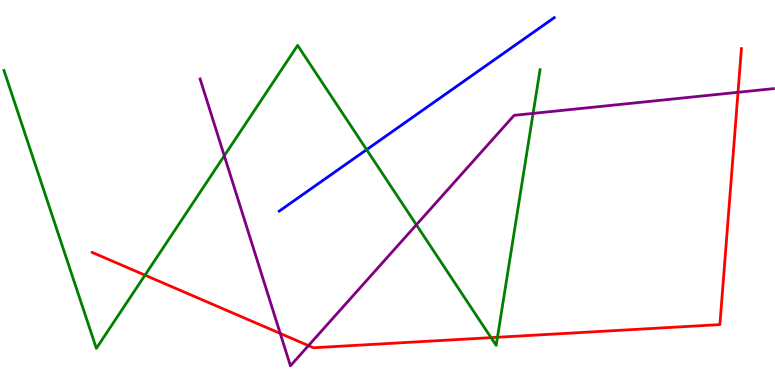[{'lines': ['blue', 'red'], 'intersections': []}, {'lines': ['green', 'red'], 'intersections': [{'x': 1.87, 'y': 2.85}, {'x': 6.34, 'y': 1.23}, {'x': 6.42, 'y': 1.24}]}, {'lines': ['purple', 'red'], 'intersections': [{'x': 3.62, 'y': 1.34}, {'x': 3.98, 'y': 1.02}, {'x': 9.52, 'y': 7.6}]}, {'lines': ['blue', 'green'], 'intersections': [{'x': 4.73, 'y': 6.11}]}, {'lines': ['blue', 'purple'], 'intersections': []}, {'lines': ['green', 'purple'], 'intersections': [{'x': 2.89, 'y': 5.95}, {'x': 5.37, 'y': 4.16}, {'x': 6.88, 'y': 7.05}]}]